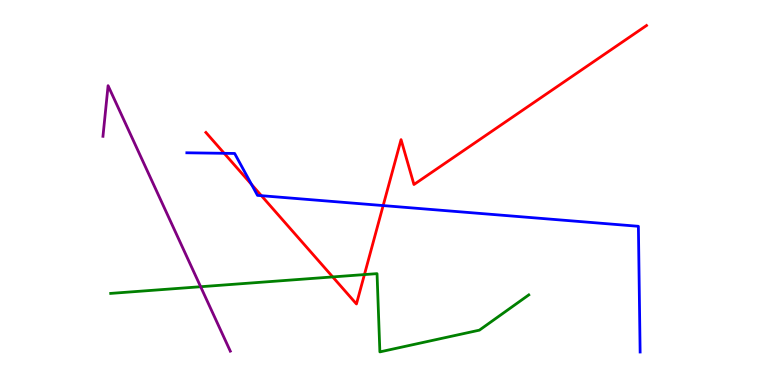[{'lines': ['blue', 'red'], 'intersections': [{'x': 2.89, 'y': 6.02}, {'x': 3.25, 'y': 5.21}, {'x': 3.37, 'y': 4.92}, {'x': 4.94, 'y': 4.66}]}, {'lines': ['green', 'red'], 'intersections': [{'x': 4.29, 'y': 2.81}, {'x': 4.7, 'y': 2.87}]}, {'lines': ['purple', 'red'], 'intersections': []}, {'lines': ['blue', 'green'], 'intersections': []}, {'lines': ['blue', 'purple'], 'intersections': []}, {'lines': ['green', 'purple'], 'intersections': [{'x': 2.59, 'y': 2.55}]}]